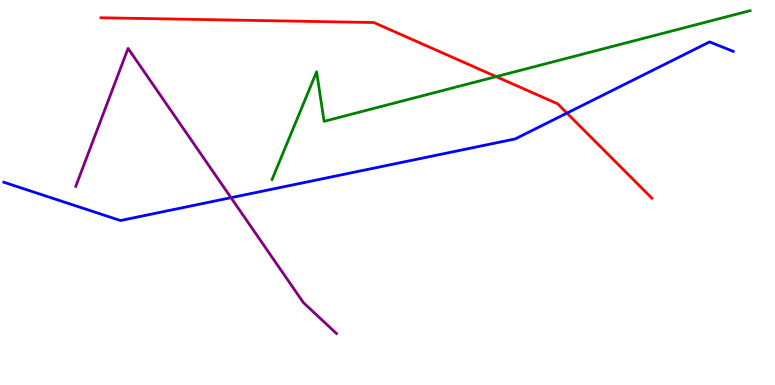[{'lines': ['blue', 'red'], 'intersections': [{'x': 7.32, 'y': 7.06}]}, {'lines': ['green', 'red'], 'intersections': [{'x': 6.4, 'y': 8.01}]}, {'lines': ['purple', 'red'], 'intersections': []}, {'lines': ['blue', 'green'], 'intersections': []}, {'lines': ['blue', 'purple'], 'intersections': [{'x': 2.98, 'y': 4.87}]}, {'lines': ['green', 'purple'], 'intersections': []}]